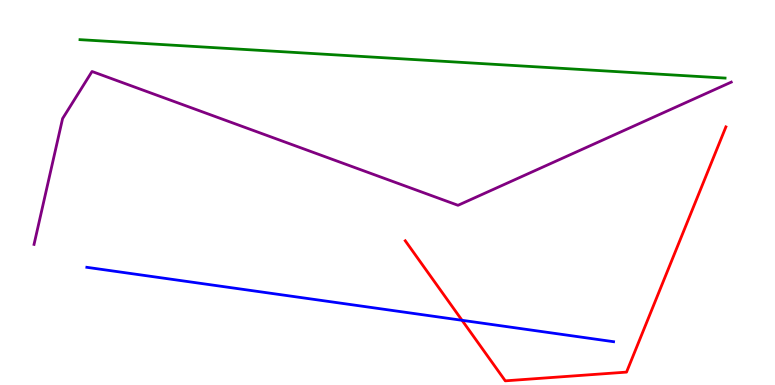[{'lines': ['blue', 'red'], 'intersections': [{'x': 5.96, 'y': 1.68}]}, {'lines': ['green', 'red'], 'intersections': []}, {'lines': ['purple', 'red'], 'intersections': []}, {'lines': ['blue', 'green'], 'intersections': []}, {'lines': ['blue', 'purple'], 'intersections': []}, {'lines': ['green', 'purple'], 'intersections': []}]